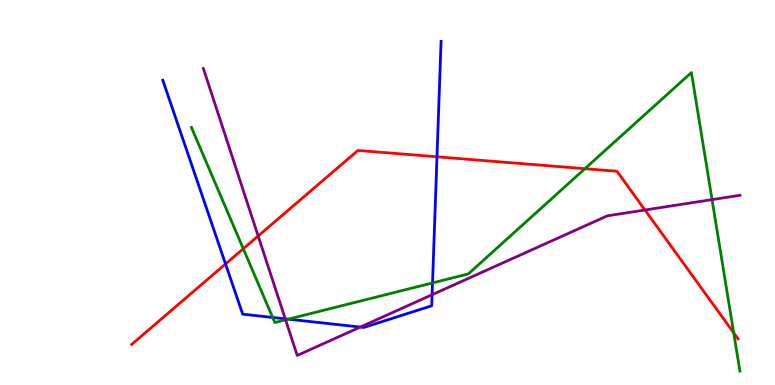[{'lines': ['blue', 'red'], 'intersections': [{'x': 2.91, 'y': 3.14}, {'x': 5.64, 'y': 5.93}]}, {'lines': ['green', 'red'], 'intersections': [{'x': 3.14, 'y': 3.54}, {'x': 7.55, 'y': 5.62}, {'x': 9.47, 'y': 1.35}]}, {'lines': ['purple', 'red'], 'intersections': [{'x': 3.33, 'y': 3.87}, {'x': 8.32, 'y': 4.55}]}, {'lines': ['blue', 'green'], 'intersections': [{'x': 3.52, 'y': 1.75}, {'x': 3.72, 'y': 1.71}, {'x': 5.58, 'y': 2.65}]}, {'lines': ['blue', 'purple'], 'intersections': [{'x': 3.68, 'y': 1.72}, {'x': 4.65, 'y': 1.5}, {'x': 5.58, 'y': 2.34}]}, {'lines': ['green', 'purple'], 'intersections': [{'x': 3.69, 'y': 1.69}, {'x': 9.19, 'y': 4.82}]}]